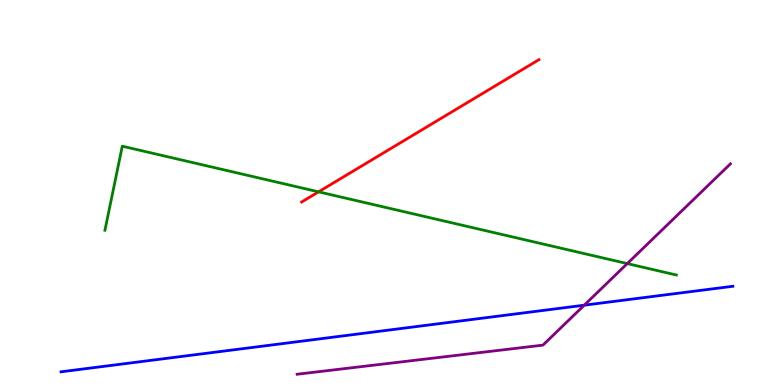[{'lines': ['blue', 'red'], 'intersections': []}, {'lines': ['green', 'red'], 'intersections': [{'x': 4.11, 'y': 5.02}]}, {'lines': ['purple', 'red'], 'intersections': []}, {'lines': ['blue', 'green'], 'intersections': []}, {'lines': ['blue', 'purple'], 'intersections': [{'x': 7.54, 'y': 2.07}]}, {'lines': ['green', 'purple'], 'intersections': [{'x': 8.09, 'y': 3.15}]}]